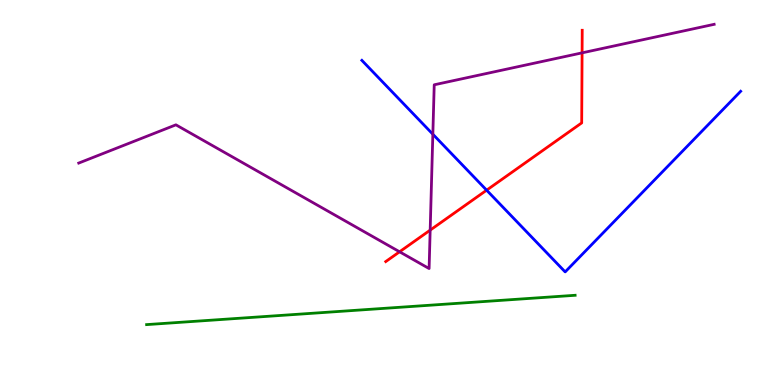[{'lines': ['blue', 'red'], 'intersections': [{'x': 6.28, 'y': 5.06}]}, {'lines': ['green', 'red'], 'intersections': []}, {'lines': ['purple', 'red'], 'intersections': [{'x': 5.16, 'y': 3.46}, {'x': 5.55, 'y': 4.02}, {'x': 7.51, 'y': 8.63}]}, {'lines': ['blue', 'green'], 'intersections': []}, {'lines': ['blue', 'purple'], 'intersections': [{'x': 5.59, 'y': 6.51}]}, {'lines': ['green', 'purple'], 'intersections': []}]